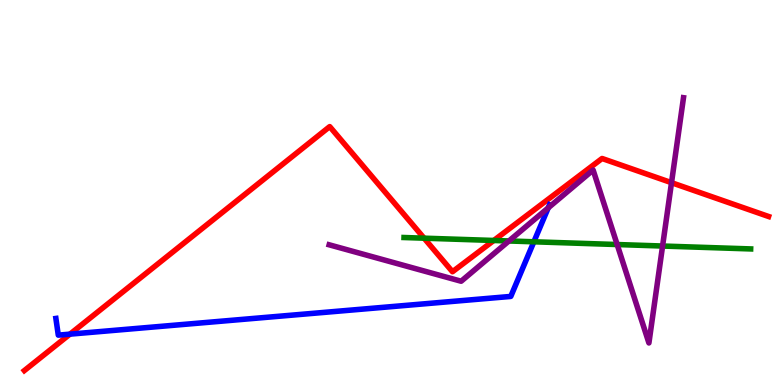[{'lines': ['blue', 'red'], 'intersections': [{'x': 0.902, 'y': 1.32}]}, {'lines': ['green', 'red'], 'intersections': [{'x': 5.47, 'y': 3.81}, {'x': 6.37, 'y': 3.75}]}, {'lines': ['purple', 'red'], 'intersections': [{'x': 8.66, 'y': 5.26}]}, {'lines': ['blue', 'green'], 'intersections': [{'x': 6.89, 'y': 3.72}]}, {'lines': ['blue', 'purple'], 'intersections': [{'x': 7.07, 'y': 4.6}]}, {'lines': ['green', 'purple'], 'intersections': [{'x': 6.57, 'y': 3.74}, {'x': 7.96, 'y': 3.65}, {'x': 8.55, 'y': 3.61}]}]